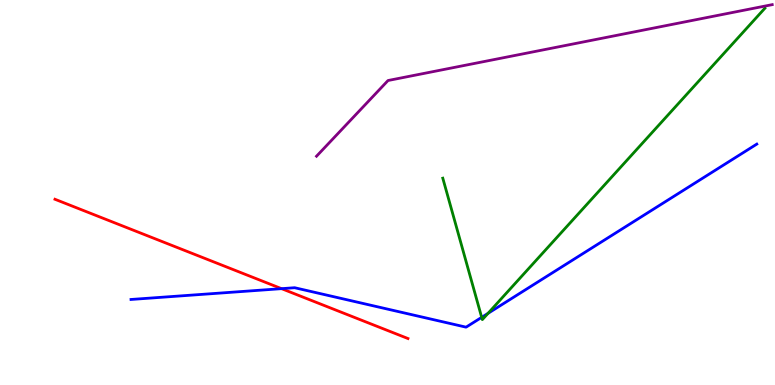[{'lines': ['blue', 'red'], 'intersections': [{'x': 3.63, 'y': 2.5}]}, {'lines': ['green', 'red'], 'intersections': []}, {'lines': ['purple', 'red'], 'intersections': []}, {'lines': ['blue', 'green'], 'intersections': [{'x': 6.22, 'y': 1.76}, {'x': 6.3, 'y': 1.86}]}, {'lines': ['blue', 'purple'], 'intersections': []}, {'lines': ['green', 'purple'], 'intersections': []}]